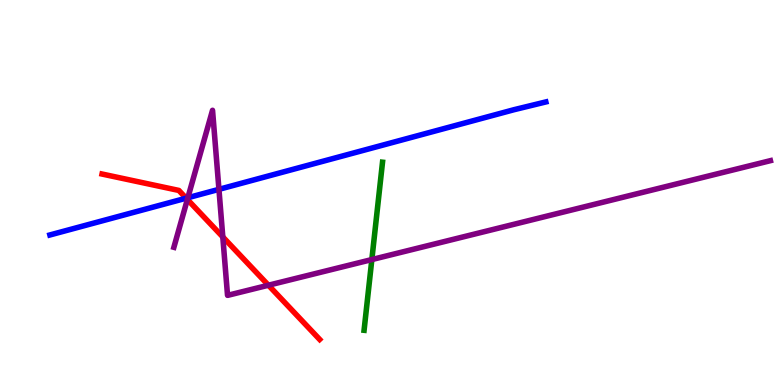[{'lines': ['blue', 'red'], 'intersections': [{'x': 2.4, 'y': 4.85}]}, {'lines': ['green', 'red'], 'intersections': []}, {'lines': ['purple', 'red'], 'intersections': [{'x': 2.42, 'y': 4.82}, {'x': 2.87, 'y': 3.85}, {'x': 3.46, 'y': 2.59}]}, {'lines': ['blue', 'green'], 'intersections': []}, {'lines': ['blue', 'purple'], 'intersections': [{'x': 2.42, 'y': 4.86}, {'x': 2.83, 'y': 5.08}]}, {'lines': ['green', 'purple'], 'intersections': [{'x': 4.8, 'y': 3.26}]}]